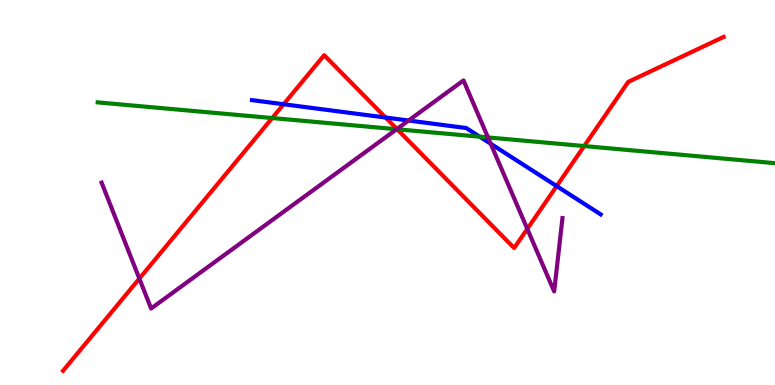[{'lines': ['blue', 'red'], 'intersections': [{'x': 3.66, 'y': 7.29}, {'x': 4.98, 'y': 6.95}, {'x': 7.18, 'y': 5.17}]}, {'lines': ['green', 'red'], 'intersections': [{'x': 3.51, 'y': 6.93}, {'x': 5.12, 'y': 6.64}, {'x': 7.54, 'y': 6.21}]}, {'lines': ['purple', 'red'], 'intersections': [{'x': 1.8, 'y': 2.76}, {'x': 5.12, 'y': 6.65}, {'x': 6.8, 'y': 4.05}]}, {'lines': ['blue', 'green'], 'intersections': [{'x': 6.19, 'y': 6.45}]}, {'lines': ['blue', 'purple'], 'intersections': [{'x': 5.27, 'y': 6.87}, {'x': 6.33, 'y': 6.27}]}, {'lines': ['green', 'purple'], 'intersections': [{'x': 5.12, 'y': 6.64}, {'x': 6.3, 'y': 6.43}]}]